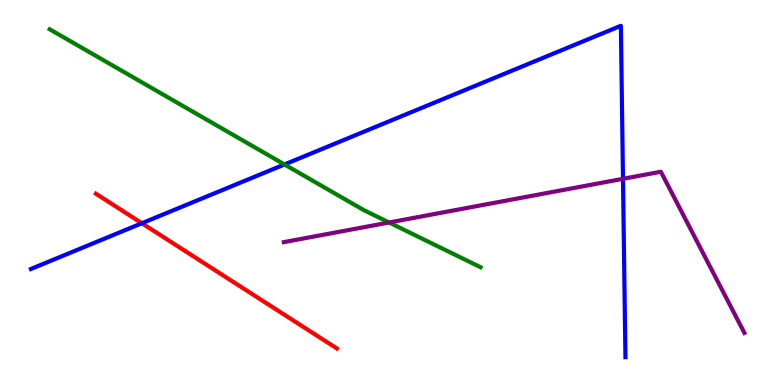[{'lines': ['blue', 'red'], 'intersections': [{'x': 1.83, 'y': 4.2}]}, {'lines': ['green', 'red'], 'intersections': []}, {'lines': ['purple', 'red'], 'intersections': []}, {'lines': ['blue', 'green'], 'intersections': [{'x': 3.67, 'y': 5.73}]}, {'lines': ['blue', 'purple'], 'intersections': [{'x': 8.04, 'y': 5.36}]}, {'lines': ['green', 'purple'], 'intersections': [{'x': 5.02, 'y': 4.22}]}]